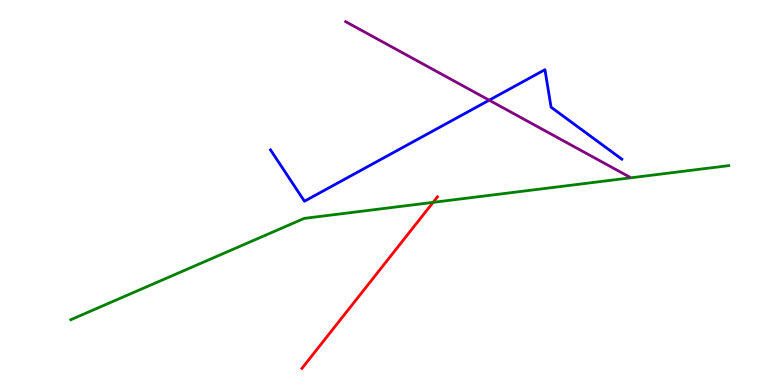[{'lines': ['blue', 'red'], 'intersections': []}, {'lines': ['green', 'red'], 'intersections': [{'x': 5.59, 'y': 4.74}]}, {'lines': ['purple', 'red'], 'intersections': []}, {'lines': ['blue', 'green'], 'intersections': []}, {'lines': ['blue', 'purple'], 'intersections': [{'x': 6.31, 'y': 7.4}]}, {'lines': ['green', 'purple'], 'intersections': []}]